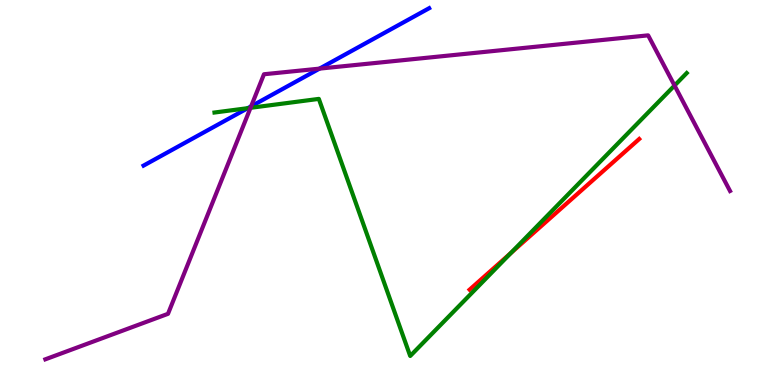[{'lines': ['blue', 'red'], 'intersections': []}, {'lines': ['green', 'red'], 'intersections': [{'x': 6.59, 'y': 3.43}]}, {'lines': ['purple', 'red'], 'intersections': []}, {'lines': ['blue', 'green'], 'intersections': [{'x': 3.2, 'y': 7.19}]}, {'lines': ['blue', 'purple'], 'intersections': [{'x': 3.24, 'y': 7.24}, {'x': 4.12, 'y': 8.22}]}, {'lines': ['green', 'purple'], 'intersections': [{'x': 3.23, 'y': 7.2}, {'x': 8.7, 'y': 7.78}]}]